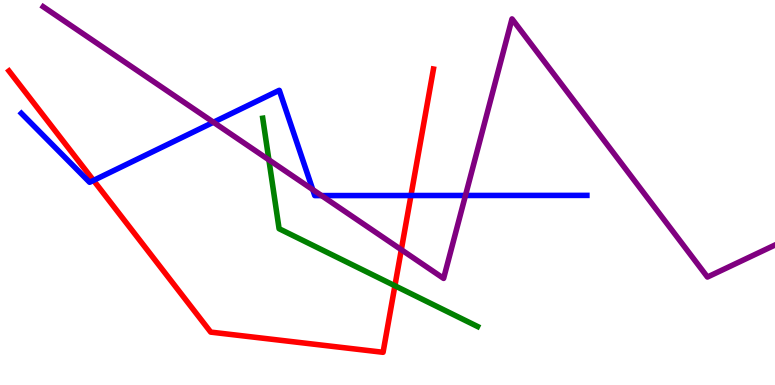[{'lines': ['blue', 'red'], 'intersections': [{'x': 1.21, 'y': 5.31}, {'x': 5.3, 'y': 4.92}]}, {'lines': ['green', 'red'], 'intersections': [{'x': 5.1, 'y': 2.58}]}, {'lines': ['purple', 'red'], 'intersections': [{'x': 5.18, 'y': 3.51}]}, {'lines': ['blue', 'green'], 'intersections': []}, {'lines': ['blue', 'purple'], 'intersections': [{'x': 2.75, 'y': 6.82}, {'x': 4.04, 'y': 5.07}, {'x': 4.15, 'y': 4.92}, {'x': 6.01, 'y': 4.92}]}, {'lines': ['green', 'purple'], 'intersections': [{'x': 3.47, 'y': 5.85}]}]